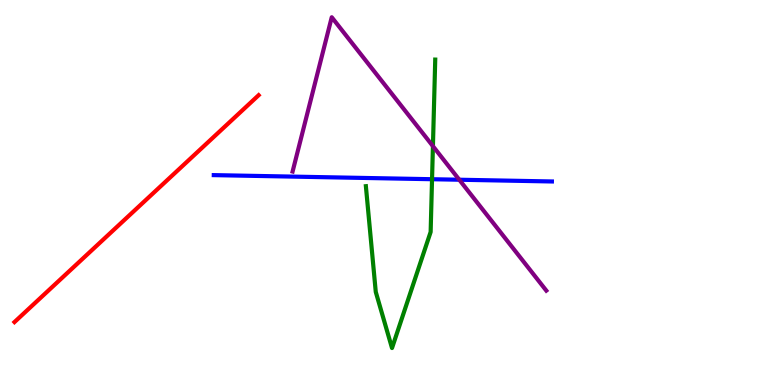[{'lines': ['blue', 'red'], 'intersections': []}, {'lines': ['green', 'red'], 'intersections': []}, {'lines': ['purple', 'red'], 'intersections': []}, {'lines': ['blue', 'green'], 'intersections': [{'x': 5.57, 'y': 5.34}]}, {'lines': ['blue', 'purple'], 'intersections': [{'x': 5.93, 'y': 5.33}]}, {'lines': ['green', 'purple'], 'intersections': [{'x': 5.59, 'y': 6.2}]}]